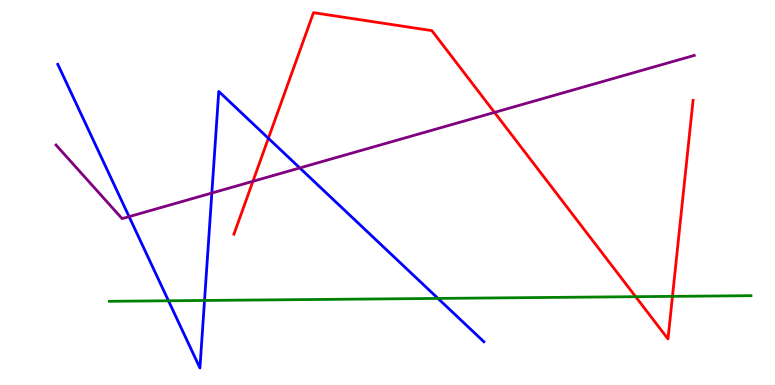[{'lines': ['blue', 'red'], 'intersections': [{'x': 3.46, 'y': 6.41}]}, {'lines': ['green', 'red'], 'intersections': [{'x': 8.2, 'y': 2.29}, {'x': 8.68, 'y': 2.3}]}, {'lines': ['purple', 'red'], 'intersections': [{'x': 3.26, 'y': 5.29}, {'x': 6.38, 'y': 7.08}]}, {'lines': ['blue', 'green'], 'intersections': [{'x': 2.17, 'y': 2.19}, {'x': 2.64, 'y': 2.2}, {'x': 5.65, 'y': 2.25}]}, {'lines': ['blue', 'purple'], 'intersections': [{'x': 1.67, 'y': 4.37}, {'x': 2.73, 'y': 4.99}, {'x': 3.87, 'y': 5.64}]}, {'lines': ['green', 'purple'], 'intersections': []}]